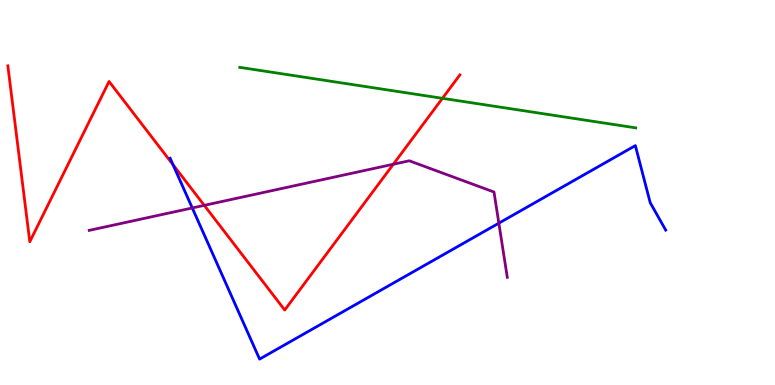[{'lines': ['blue', 'red'], 'intersections': [{'x': 2.23, 'y': 5.72}]}, {'lines': ['green', 'red'], 'intersections': [{'x': 5.71, 'y': 7.45}]}, {'lines': ['purple', 'red'], 'intersections': [{'x': 2.64, 'y': 4.67}, {'x': 5.08, 'y': 5.73}]}, {'lines': ['blue', 'green'], 'intersections': []}, {'lines': ['blue', 'purple'], 'intersections': [{'x': 2.48, 'y': 4.6}, {'x': 6.44, 'y': 4.2}]}, {'lines': ['green', 'purple'], 'intersections': []}]